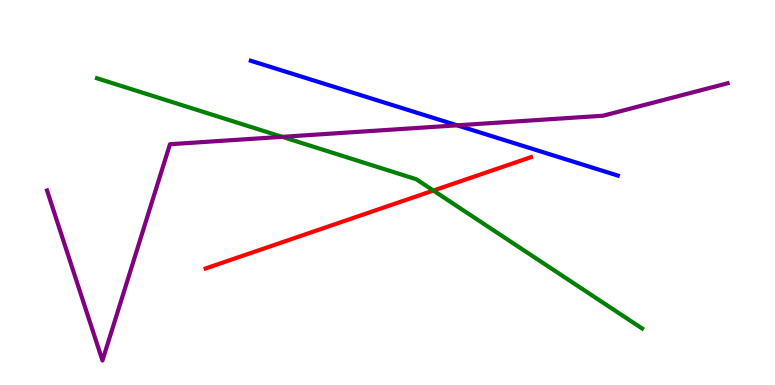[{'lines': ['blue', 'red'], 'intersections': []}, {'lines': ['green', 'red'], 'intersections': [{'x': 5.59, 'y': 5.05}]}, {'lines': ['purple', 'red'], 'intersections': []}, {'lines': ['blue', 'green'], 'intersections': []}, {'lines': ['blue', 'purple'], 'intersections': [{'x': 5.9, 'y': 6.74}]}, {'lines': ['green', 'purple'], 'intersections': [{'x': 3.64, 'y': 6.45}]}]